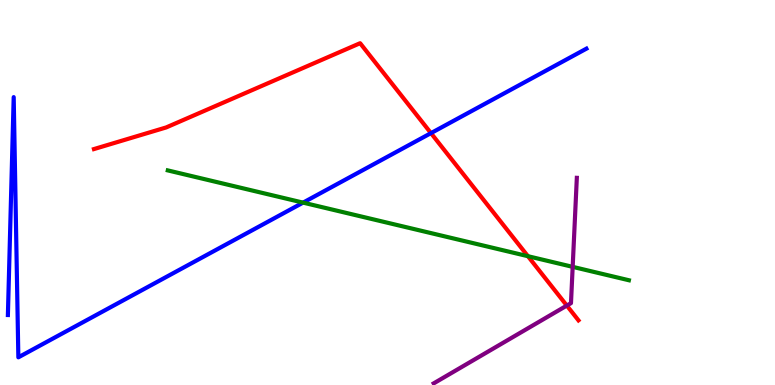[{'lines': ['blue', 'red'], 'intersections': [{'x': 5.56, 'y': 6.54}]}, {'lines': ['green', 'red'], 'intersections': [{'x': 6.81, 'y': 3.35}]}, {'lines': ['purple', 'red'], 'intersections': [{'x': 7.31, 'y': 2.06}]}, {'lines': ['blue', 'green'], 'intersections': [{'x': 3.91, 'y': 4.74}]}, {'lines': ['blue', 'purple'], 'intersections': []}, {'lines': ['green', 'purple'], 'intersections': [{'x': 7.39, 'y': 3.07}]}]